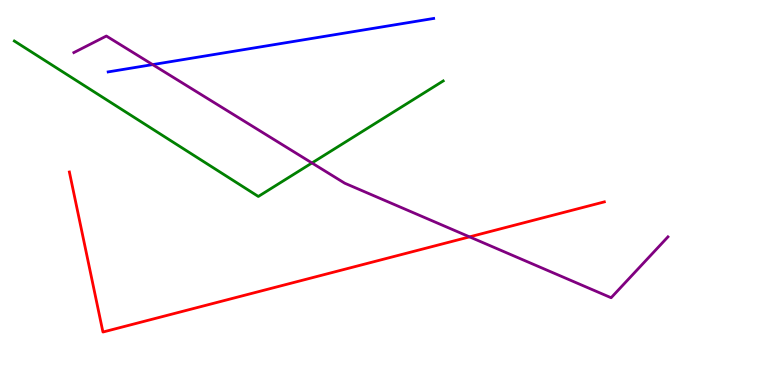[{'lines': ['blue', 'red'], 'intersections': []}, {'lines': ['green', 'red'], 'intersections': []}, {'lines': ['purple', 'red'], 'intersections': [{'x': 6.06, 'y': 3.85}]}, {'lines': ['blue', 'green'], 'intersections': []}, {'lines': ['blue', 'purple'], 'intersections': [{'x': 1.97, 'y': 8.32}]}, {'lines': ['green', 'purple'], 'intersections': [{'x': 4.03, 'y': 5.77}]}]